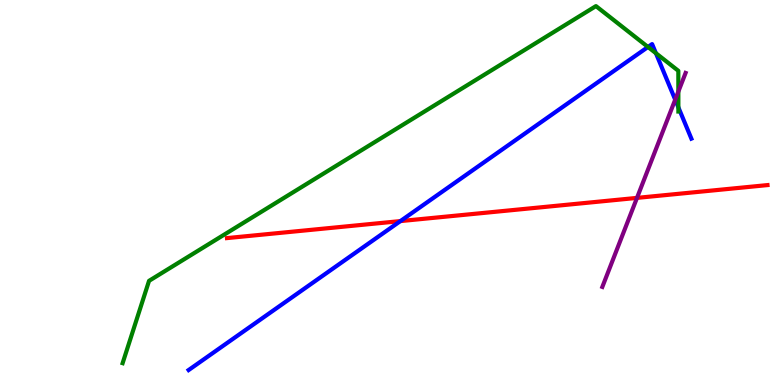[{'lines': ['blue', 'red'], 'intersections': [{'x': 5.17, 'y': 4.26}]}, {'lines': ['green', 'red'], 'intersections': []}, {'lines': ['purple', 'red'], 'intersections': [{'x': 8.22, 'y': 4.86}]}, {'lines': ['blue', 'green'], 'intersections': [{'x': 8.36, 'y': 8.78}, {'x': 8.46, 'y': 8.62}, {'x': 8.75, 'y': 7.21}]}, {'lines': ['blue', 'purple'], 'intersections': [{'x': 8.71, 'y': 7.41}]}, {'lines': ['green', 'purple'], 'intersections': [{'x': 8.75, 'y': 7.62}]}]